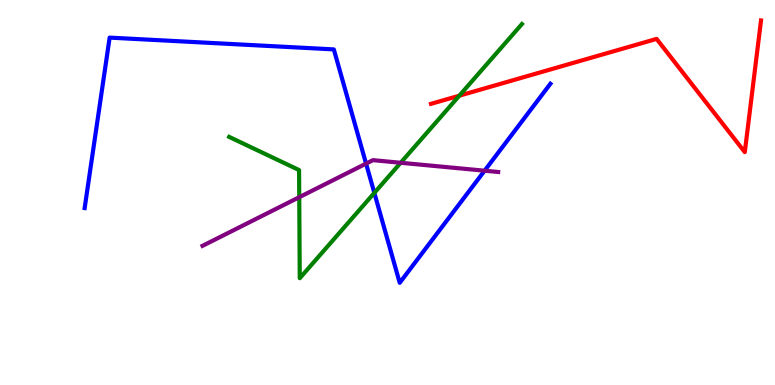[{'lines': ['blue', 'red'], 'intersections': []}, {'lines': ['green', 'red'], 'intersections': [{'x': 5.93, 'y': 7.51}]}, {'lines': ['purple', 'red'], 'intersections': []}, {'lines': ['blue', 'green'], 'intersections': [{'x': 4.83, 'y': 4.99}]}, {'lines': ['blue', 'purple'], 'intersections': [{'x': 4.72, 'y': 5.75}, {'x': 6.25, 'y': 5.57}]}, {'lines': ['green', 'purple'], 'intersections': [{'x': 3.86, 'y': 4.88}, {'x': 5.17, 'y': 5.77}]}]